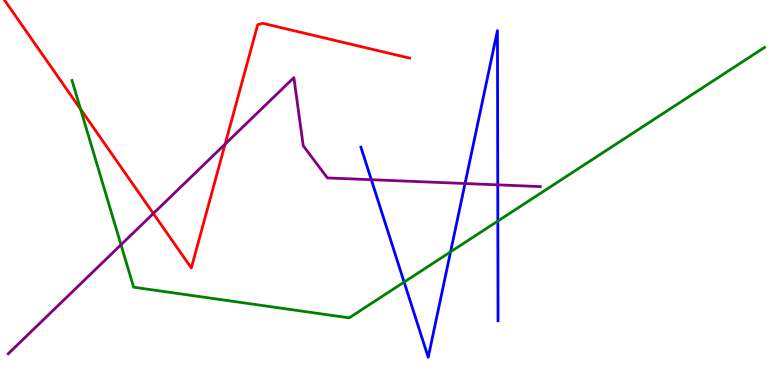[{'lines': ['blue', 'red'], 'intersections': []}, {'lines': ['green', 'red'], 'intersections': [{'x': 1.04, 'y': 7.16}]}, {'lines': ['purple', 'red'], 'intersections': [{'x': 1.98, 'y': 4.45}, {'x': 2.9, 'y': 6.26}]}, {'lines': ['blue', 'green'], 'intersections': [{'x': 5.21, 'y': 2.67}, {'x': 5.81, 'y': 3.46}, {'x': 6.42, 'y': 4.26}]}, {'lines': ['blue', 'purple'], 'intersections': [{'x': 4.79, 'y': 5.33}, {'x': 6.0, 'y': 5.23}, {'x': 6.42, 'y': 5.2}]}, {'lines': ['green', 'purple'], 'intersections': [{'x': 1.56, 'y': 3.64}]}]